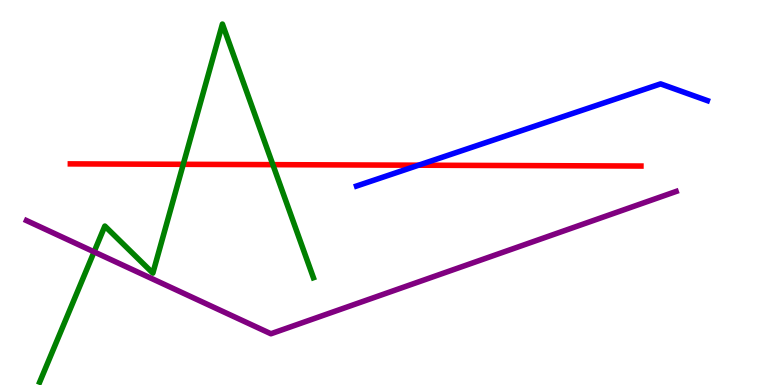[{'lines': ['blue', 'red'], 'intersections': [{'x': 5.4, 'y': 5.71}]}, {'lines': ['green', 'red'], 'intersections': [{'x': 2.36, 'y': 5.73}, {'x': 3.52, 'y': 5.72}]}, {'lines': ['purple', 'red'], 'intersections': []}, {'lines': ['blue', 'green'], 'intersections': []}, {'lines': ['blue', 'purple'], 'intersections': []}, {'lines': ['green', 'purple'], 'intersections': [{'x': 1.21, 'y': 3.46}]}]